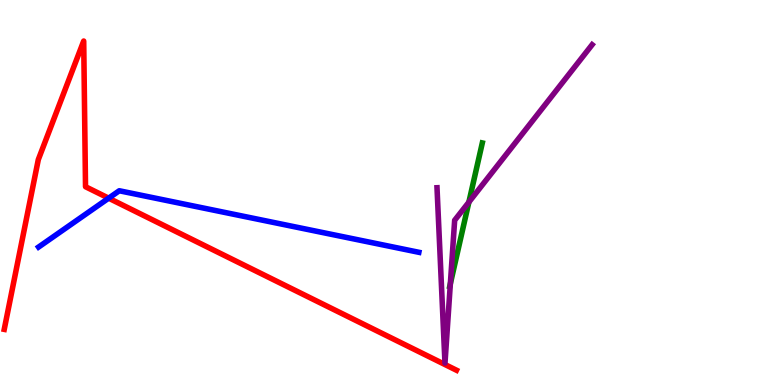[{'lines': ['blue', 'red'], 'intersections': [{'x': 1.4, 'y': 4.85}]}, {'lines': ['green', 'red'], 'intersections': []}, {'lines': ['purple', 'red'], 'intersections': []}, {'lines': ['blue', 'green'], 'intersections': []}, {'lines': ['blue', 'purple'], 'intersections': []}, {'lines': ['green', 'purple'], 'intersections': [{'x': 5.81, 'y': 2.63}, {'x': 6.05, 'y': 4.75}]}]